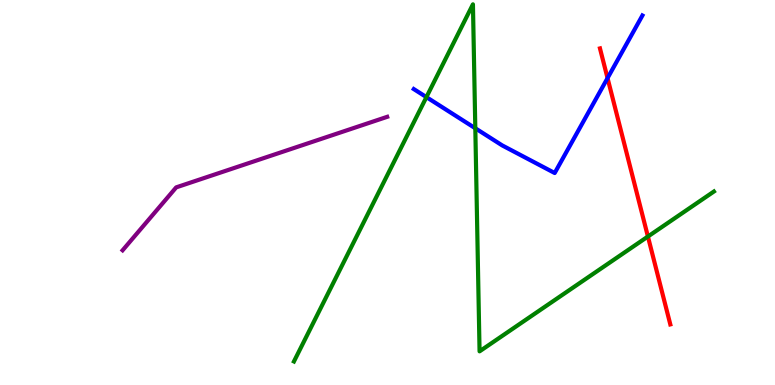[{'lines': ['blue', 'red'], 'intersections': [{'x': 7.84, 'y': 7.97}]}, {'lines': ['green', 'red'], 'intersections': [{'x': 8.36, 'y': 3.86}]}, {'lines': ['purple', 'red'], 'intersections': []}, {'lines': ['blue', 'green'], 'intersections': [{'x': 5.5, 'y': 7.48}, {'x': 6.13, 'y': 6.67}]}, {'lines': ['blue', 'purple'], 'intersections': []}, {'lines': ['green', 'purple'], 'intersections': []}]